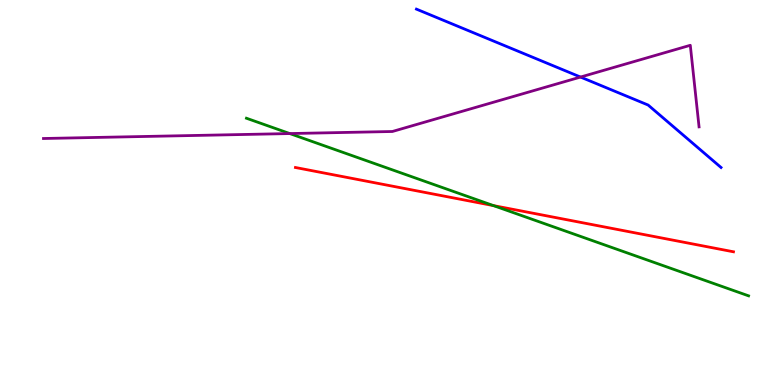[{'lines': ['blue', 'red'], 'intersections': []}, {'lines': ['green', 'red'], 'intersections': [{'x': 6.37, 'y': 4.66}]}, {'lines': ['purple', 'red'], 'intersections': []}, {'lines': ['blue', 'green'], 'intersections': []}, {'lines': ['blue', 'purple'], 'intersections': [{'x': 7.49, 'y': 8.0}]}, {'lines': ['green', 'purple'], 'intersections': [{'x': 3.74, 'y': 6.53}]}]